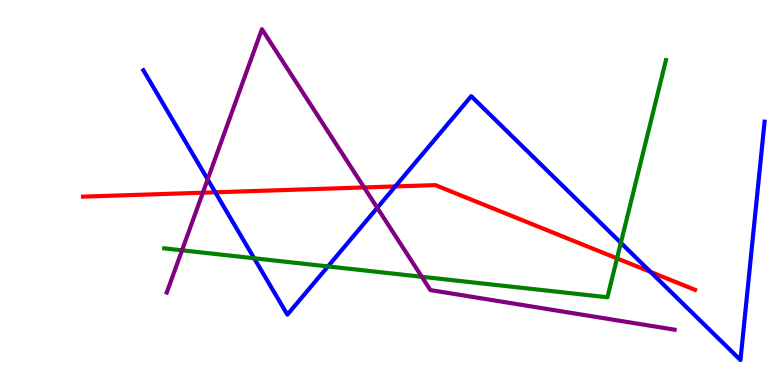[{'lines': ['blue', 'red'], 'intersections': [{'x': 2.78, 'y': 5.0}, {'x': 5.1, 'y': 5.16}, {'x': 8.39, 'y': 2.94}]}, {'lines': ['green', 'red'], 'intersections': [{'x': 7.96, 'y': 3.29}]}, {'lines': ['purple', 'red'], 'intersections': [{'x': 2.62, 'y': 4.99}, {'x': 4.7, 'y': 5.13}]}, {'lines': ['blue', 'green'], 'intersections': [{'x': 3.28, 'y': 3.29}, {'x': 4.23, 'y': 3.08}, {'x': 8.01, 'y': 3.69}]}, {'lines': ['blue', 'purple'], 'intersections': [{'x': 2.68, 'y': 5.34}, {'x': 4.87, 'y': 4.6}]}, {'lines': ['green', 'purple'], 'intersections': [{'x': 2.35, 'y': 3.5}, {'x': 5.44, 'y': 2.81}]}]